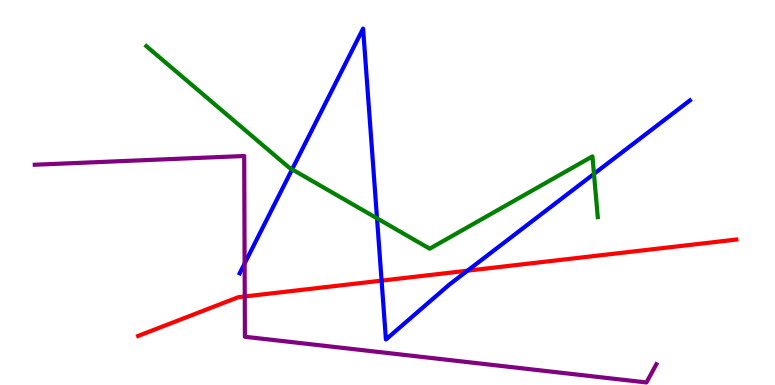[{'lines': ['blue', 'red'], 'intersections': [{'x': 4.92, 'y': 2.71}, {'x': 6.03, 'y': 2.97}]}, {'lines': ['green', 'red'], 'intersections': []}, {'lines': ['purple', 'red'], 'intersections': [{'x': 3.16, 'y': 2.3}]}, {'lines': ['blue', 'green'], 'intersections': [{'x': 3.77, 'y': 5.6}, {'x': 4.86, 'y': 4.33}, {'x': 7.66, 'y': 5.48}]}, {'lines': ['blue', 'purple'], 'intersections': [{'x': 3.16, 'y': 3.15}]}, {'lines': ['green', 'purple'], 'intersections': []}]